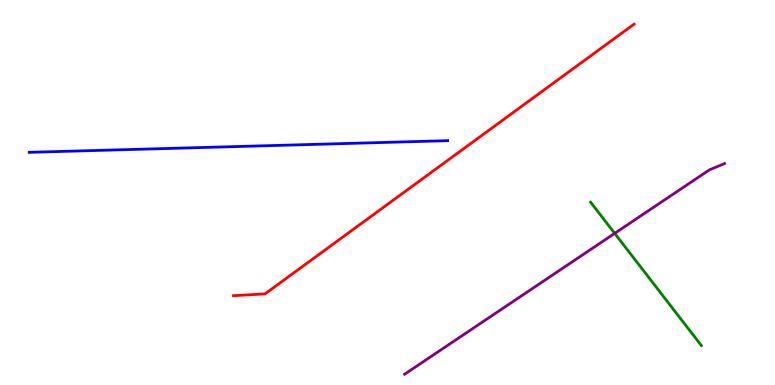[{'lines': ['blue', 'red'], 'intersections': []}, {'lines': ['green', 'red'], 'intersections': []}, {'lines': ['purple', 'red'], 'intersections': []}, {'lines': ['blue', 'green'], 'intersections': []}, {'lines': ['blue', 'purple'], 'intersections': []}, {'lines': ['green', 'purple'], 'intersections': [{'x': 7.93, 'y': 3.94}]}]